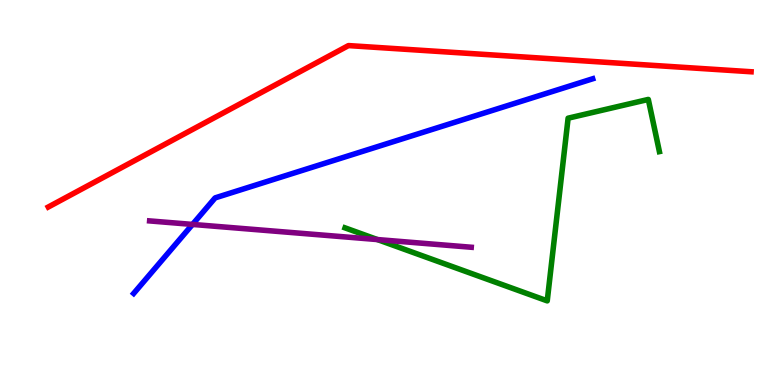[{'lines': ['blue', 'red'], 'intersections': []}, {'lines': ['green', 'red'], 'intersections': []}, {'lines': ['purple', 'red'], 'intersections': []}, {'lines': ['blue', 'green'], 'intersections': []}, {'lines': ['blue', 'purple'], 'intersections': [{'x': 2.48, 'y': 4.17}]}, {'lines': ['green', 'purple'], 'intersections': [{'x': 4.87, 'y': 3.78}]}]